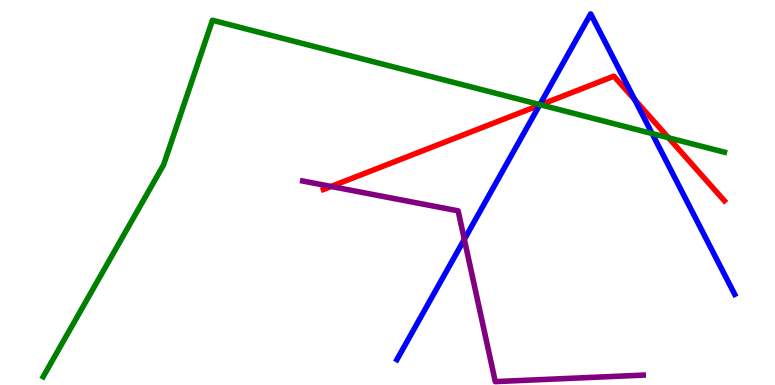[{'lines': ['blue', 'red'], 'intersections': [{'x': 6.96, 'y': 7.27}, {'x': 8.19, 'y': 7.41}]}, {'lines': ['green', 'red'], 'intersections': [{'x': 6.97, 'y': 7.28}, {'x': 8.63, 'y': 6.42}]}, {'lines': ['purple', 'red'], 'intersections': [{'x': 4.27, 'y': 5.16}]}, {'lines': ['blue', 'green'], 'intersections': [{'x': 6.97, 'y': 7.28}, {'x': 8.41, 'y': 6.53}]}, {'lines': ['blue', 'purple'], 'intersections': [{'x': 5.99, 'y': 3.78}]}, {'lines': ['green', 'purple'], 'intersections': []}]